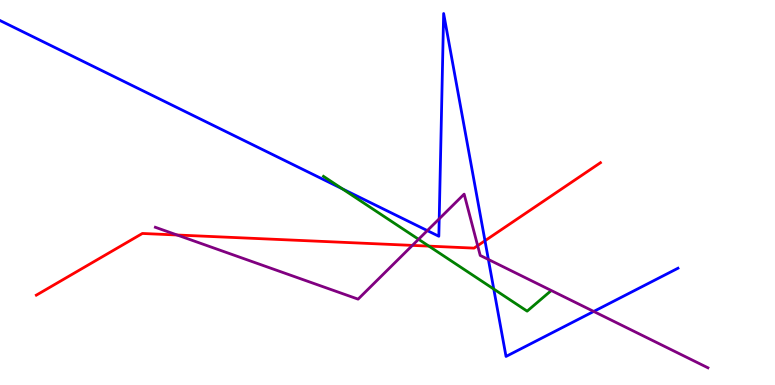[{'lines': ['blue', 'red'], 'intersections': [{'x': 6.26, 'y': 3.75}]}, {'lines': ['green', 'red'], 'intersections': [{'x': 5.53, 'y': 3.61}]}, {'lines': ['purple', 'red'], 'intersections': [{'x': 2.29, 'y': 3.9}, {'x': 5.32, 'y': 3.63}, {'x': 6.16, 'y': 3.62}]}, {'lines': ['blue', 'green'], 'intersections': [{'x': 4.42, 'y': 5.1}, {'x': 6.37, 'y': 2.49}]}, {'lines': ['blue', 'purple'], 'intersections': [{'x': 5.51, 'y': 4.01}, {'x': 5.67, 'y': 4.32}, {'x': 6.3, 'y': 3.26}, {'x': 7.66, 'y': 1.91}]}, {'lines': ['green', 'purple'], 'intersections': [{'x': 5.4, 'y': 3.79}]}]